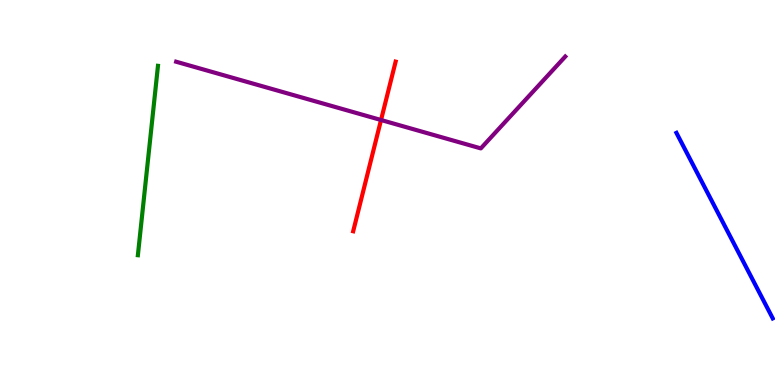[{'lines': ['blue', 'red'], 'intersections': []}, {'lines': ['green', 'red'], 'intersections': []}, {'lines': ['purple', 'red'], 'intersections': [{'x': 4.92, 'y': 6.88}]}, {'lines': ['blue', 'green'], 'intersections': []}, {'lines': ['blue', 'purple'], 'intersections': []}, {'lines': ['green', 'purple'], 'intersections': []}]